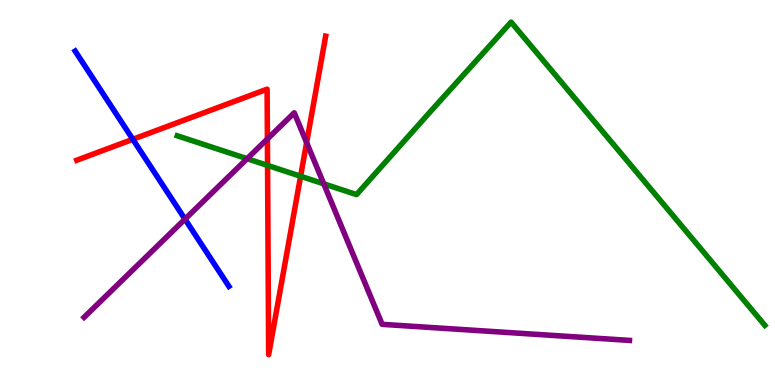[{'lines': ['blue', 'red'], 'intersections': [{'x': 1.71, 'y': 6.38}]}, {'lines': ['green', 'red'], 'intersections': [{'x': 3.45, 'y': 5.7}, {'x': 3.88, 'y': 5.42}]}, {'lines': ['purple', 'red'], 'intersections': [{'x': 3.45, 'y': 6.39}, {'x': 3.96, 'y': 6.3}]}, {'lines': ['blue', 'green'], 'intersections': []}, {'lines': ['blue', 'purple'], 'intersections': [{'x': 2.39, 'y': 4.31}]}, {'lines': ['green', 'purple'], 'intersections': [{'x': 3.19, 'y': 5.88}, {'x': 4.18, 'y': 5.22}]}]